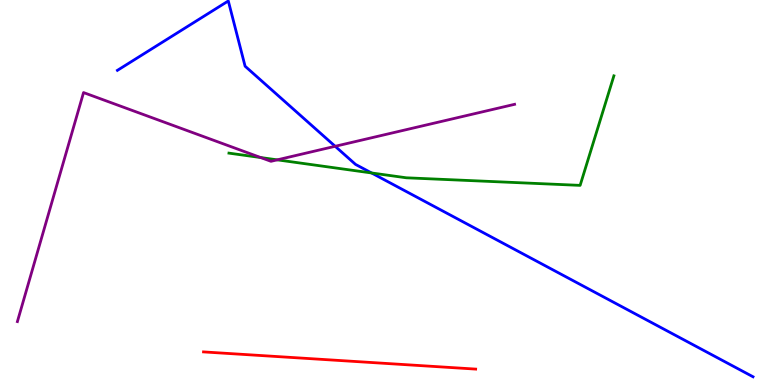[{'lines': ['blue', 'red'], 'intersections': []}, {'lines': ['green', 'red'], 'intersections': []}, {'lines': ['purple', 'red'], 'intersections': []}, {'lines': ['blue', 'green'], 'intersections': [{'x': 4.79, 'y': 5.51}]}, {'lines': ['blue', 'purple'], 'intersections': [{'x': 4.32, 'y': 6.2}]}, {'lines': ['green', 'purple'], 'intersections': [{'x': 3.36, 'y': 5.91}, {'x': 3.58, 'y': 5.85}]}]